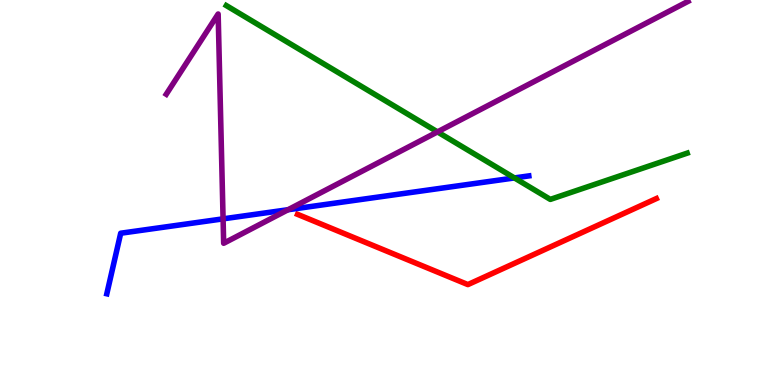[{'lines': ['blue', 'red'], 'intersections': []}, {'lines': ['green', 'red'], 'intersections': []}, {'lines': ['purple', 'red'], 'intersections': []}, {'lines': ['blue', 'green'], 'intersections': [{'x': 6.64, 'y': 5.38}]}, {'lines': ['blue', 'purple'], 'intersections': [{'x': 2.88, 'y': 4.32}, {'x': 3.72, 'y': 4.55}]}, {'lines': ['green', 'purple'], 'intersections': [{'x': 5.64, 'y': 6.57}]}]